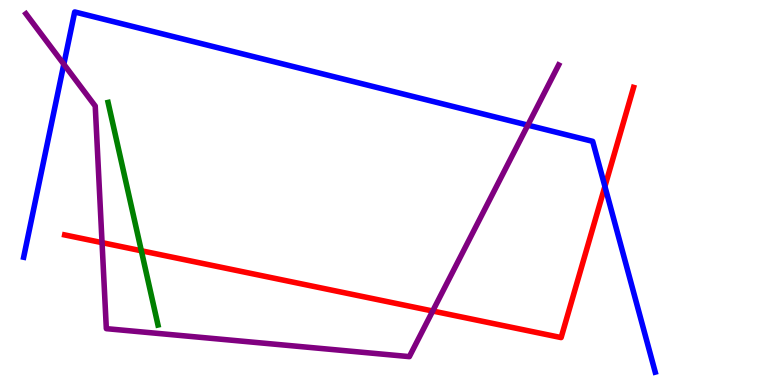[{'lines': ['blue', 'red'], 'intersections': [{'x': 7.81, 'y': 5.16}]}, {'lines': ['green', 'red'], 'intersections': [{'x': 1.82, 'y': 3.49}]}, {'lines': ['purple', 'red'], 'intersections': [{'x': 1.32, 'y': 3.7}, {'x': 5.58, 'y': 1.92}]}, {'lines': ['blue', 'green'], 'intersections': []}, {'lines': ['blue', 'purple'], 'intersections': [{'x': 0.824, 'y': 8.33}, {'x': 6.81, 'y': 6.75}]}, {'lines': ['green', 'purple'], 'intersections': []}]